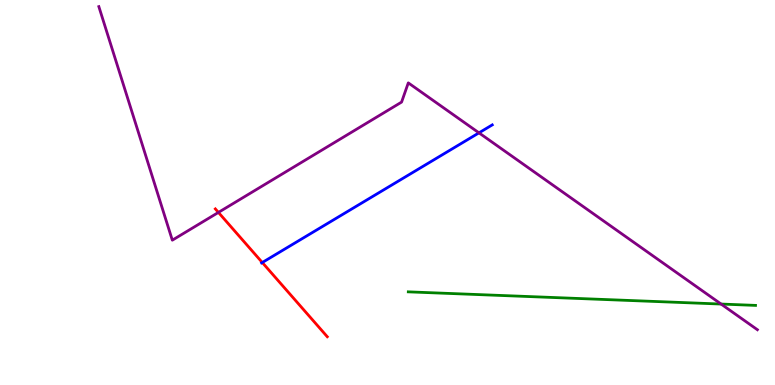[{'lines': ['blue', 'red'], 'intersections': [{'x': 3.38, 'y': 3.18}]}, {'lines': ['green', 'red'], 'intersections': []}, {'lines': ['purple', 'red'], 'intersections': [{'x': 2.82, 'y': 4.48}]}, {'lines': ['blue', 'green'], 'intersections': []}, {'lines': ['blue', 'purple'], 'intersections': [{'x': 6.18, 'y': 6.55}]}, {'lines': ['green', 'purple'], 'intersections': [{'x': 9.3, 'y': 2.1}]}]